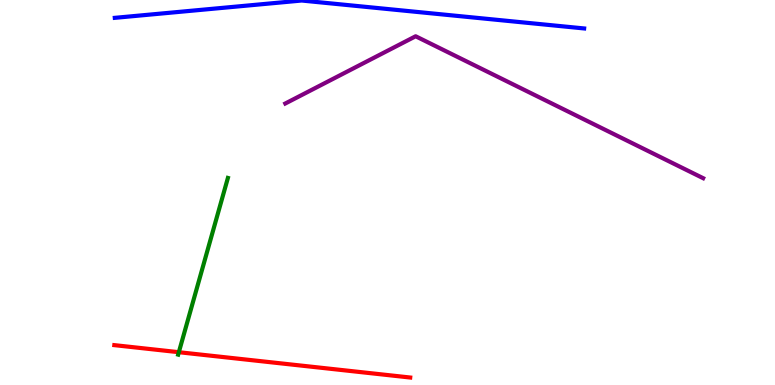[{'lines': ['blue', 'red'], 'intersections': []}, {'lines': ['green', 'red'], 'intersections': [{'x': 2.31, 'y': 0.852}]}, {'lines': ['purple', 'red'], 'intersections': []}, {'lines': ['blue', 'green'], 'intersections': []}, {'lines': ['blue', 'purple'], 'intersections': []}, {'lines': ['green', 'purple'], 'intersections': []}]